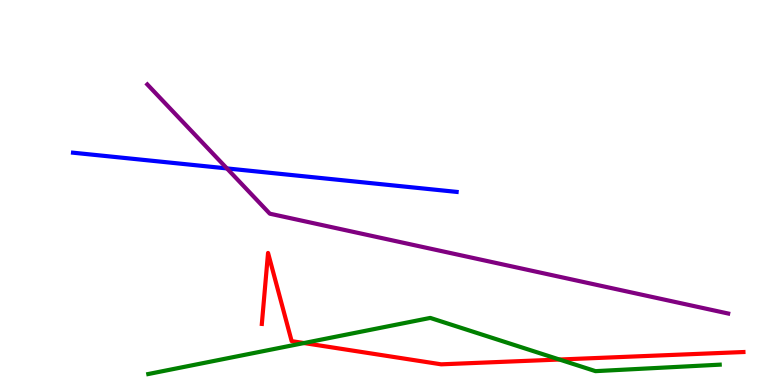[{'lines': ['blue', 'red'], 'intersections': []}, {'lines': ['green', 'red'], 'intersections': [{'x': 3.92, 'y': 1.09}, {'x': 7.22, 'y': 0.662}]}, {'lines': ['purple', 'red'], 'intersections': []}, {'lines': ['blue', 'green'], 'intersections': []}, {'lines': ['blue', 'purple'], 'intersections': [{'x': 2.93, 'y': 5.63}]}, {'lines': ['green', 'purple'], 'intersections': []}]